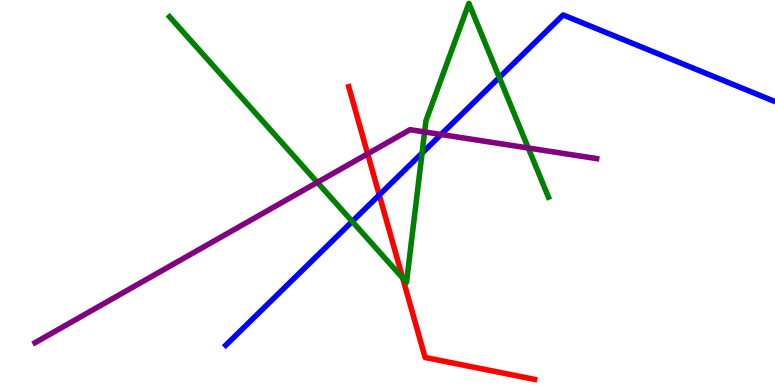[{'lines': ['blue', 'red'], 'intersections': [{'x': 4.89, 'y': 4.94}]}, {'lines': ['green', 'red'], 'intersections': [{'x': 5.2, 'y': 2.78}]}, {'lines': ['purple', 'red'], 'intersections': [{'x': 4.74, 'y': 6.01}]}, {'lines': ['blue', 'green'], 'intersections': [{'x': 4.54, 'y': 4.25}, {'x': 5.45, 'y': 6.02}, {'x': 6.44, 'y': 7.99}]}, {'lines': ['blue', 'purple'], 'intersections': [{'x': 5.69, 'y': 6.51}]}, {'lines': ['green', 'purple'], 'intersections': [{'x': 4.09, 'y': 5.26}, {'x': 5.48, 'y': 6.57}, {'x': 6.82, 'y': 6.16}]}]